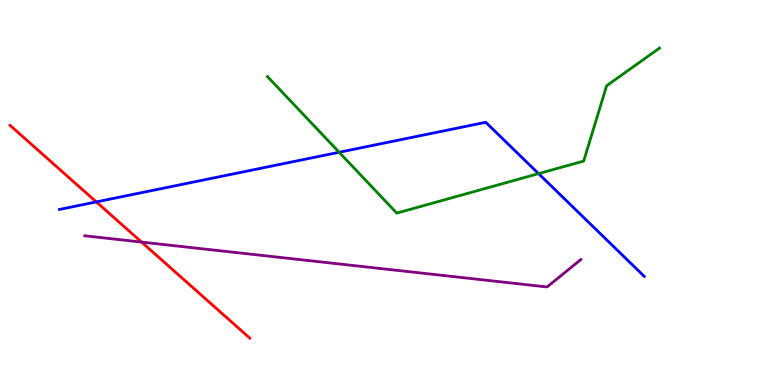[{'lines': ['blue', 'red'], 'intersections': [{'x': 1.24, 'y': 4.76}]}, {'lines': ['green', 'red'], 'intersections': []}, {'lines': ['purple', 'red'], 'intersections': [{'x': 1.83, 'y': 3.71}]}, {'lines': ['blue', 'green'], 'intersections': [{'x': 4.38, 'y': 6.04}, {'x': 6.95, 'y': 5.49}]}, {'lines': ['blue', 'purple'], 'intersections': []}, {'lines': ['green', 'purple'], 'intersections': []}]